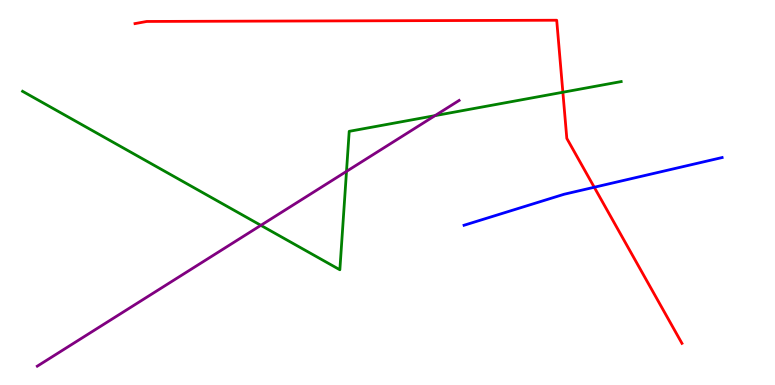[{'lines': ['blue', 'red'], 'intersections': [{'x': 7.67, 'y': 5.14}]}, {'lines': ['green', 'red'], 'intersections': [{'x': 7.26, 'y': 7.6}]}, {'lines': ['purple', 'red'], 'intersections': []}, {'lines': ['blue', 'green'], 'intersections': []}, {'lines': ['blue', 'purple'], 'intersections': []}, {'lines': ['green', 'purple'], 'intersections': [{'x': 3.37, 'y': 4.15}, {'x': 4.47, 'y': 5.55}, {'x': 5.61, 'y': 7.0}]}]